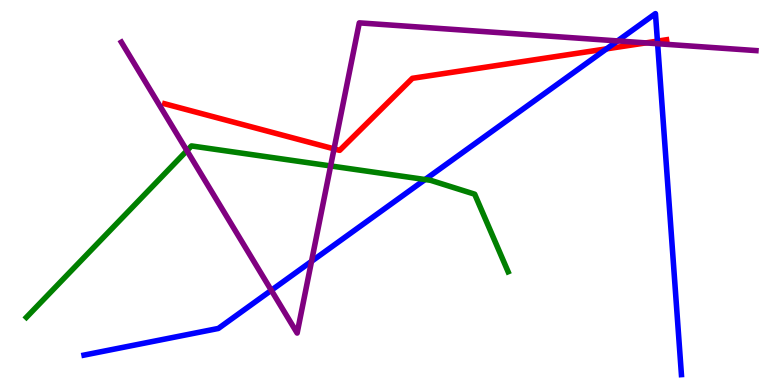[{'lines': ['blue', 'red'], 'intersections': [{'x': 7.83, 'y': 8.73}, {'x': 8.48, 'y': 8.93}]}, {'lines': ['green', 'red'], 'intersections': []}, {'lines': ['purple', 'red'], 'intersections': [{'x': 4.31, 'y': 6.13}, {'x': 8.33, 'y': 8.89}]}, {'lines': ['blue', 'green'], 'intersections': [{'x': 5.49, 'y': 5.34}]}, {'lines': ['blue', 'purple'], 'intersections': [{'x': 3.5, 'y': 2.46}, {'x': 4.02, 'y': 3.21}, {'x': 7.97, 'y': 8.94}, {'x': 8.49, 'y': 8.86}]}, {'lines': ['green', 'purple'], 'intersections': [{'x': 2.41, 'y': 6.09}, {'x': 4.27, 'y': 5.69}]}]